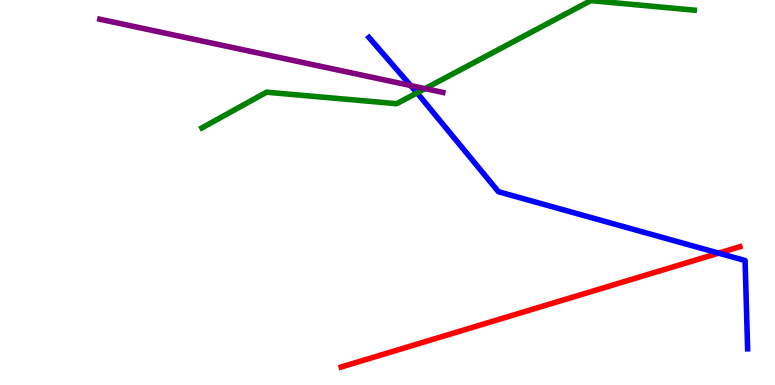[{'lines': ['blue', 'red'], 'intersections': [{'x': 9.27, 'y': 3.43}]}, {'lines': ['green', 'red'], 'intersections': []}, {'lines': ['purple', 'red'], 'intersections': []}, {'lines': ['blue', 'green'], 'intersections': [{'x': 5.38, 'y': 7.59}]}, {'lines': ['blue', 'purple'], 'intersections': [{'x': 5.3, 'y': 7.78}]}, {'lines': ['green', 'purple'], 'intersections': [{'x': 5.48, 'y': 7.7}]}]